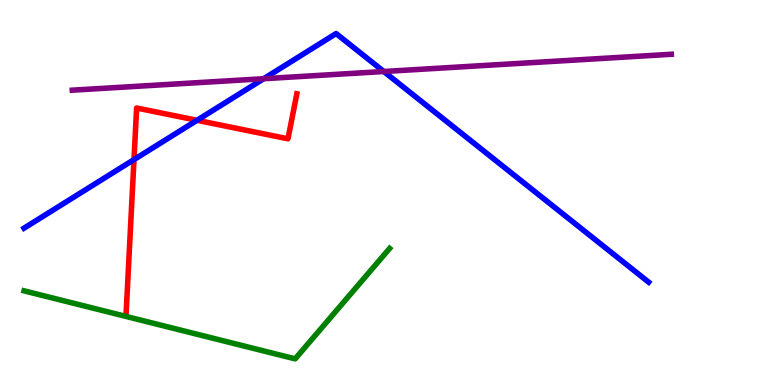[{'lines': ['blue', 'red'], 'intersections': [{'x': 1.73, 'y': 5.85}, {'x': 2.54, 'y': 6.88}]}, {'lines': ['green', 'red'], 'intersections': []}, {'lines': ['purple', 'red'], 'intersections': []}, {'lines': ['blue', 'green'], 'intersections': []}, {'lines': ['blue', 'purple'], 'intersections': [{'x': 3.4, 'y': 7.96}, {'x': 4.95, 'y': 8.14}]}, {'lines': ['green', 'purple'], 'intersections': []}]